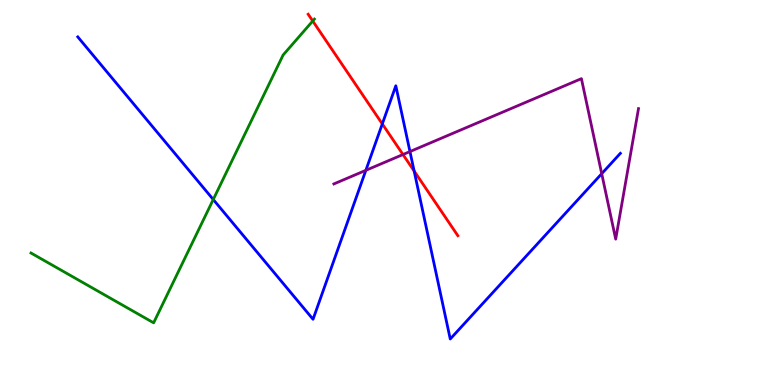[{'lines': ['blue', 'red'], 'intersections': [{'x': 4.93, 'y': 6.78}, {'x': 5.34, 'y': 5.56}]}, {'lines': ['green', 'red'], 'intersections': [{'x': 4.04, 'y': 9.45}]}, {'lines': ['purple', 'red'], 'intersections': [{'x': 5.2, 'y': 5.99}]}, {'lines': ['blue', 'green'], 'intersections': [{'x': 2.75, 'y': 4.82}]}, {'lines': ['blue', 'purple'], 'intersections': [{'x': 4.72, 'y': 5.58}, {'x': 5.29, 'y': 6.06}, {'x': 7.76, 'y': 5.49}]}, {'lines': ['green', 'purple'], 'intersections': []}]